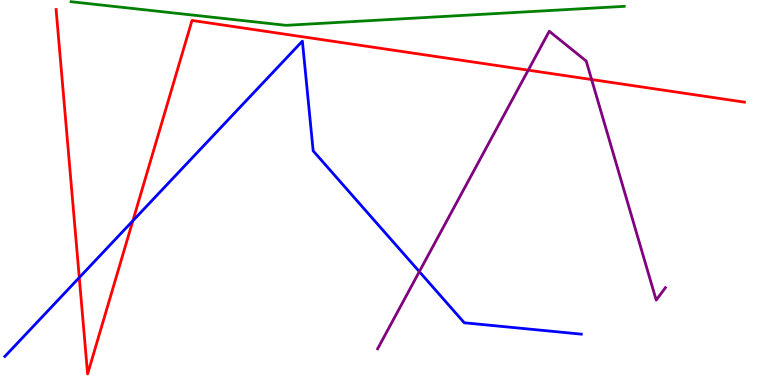[{'lines': ['blue', 'red'], 'intersections': [{'x': 1.02, 'y': 2.79}, {'x': 1.71, 'y': 4.26}]}, {'lines': ['green', 'red'], 'intersections': []}, {'lines': ['purple', 'red'], 'intersections': [{'x': 6.82, 'y': 8.18}, {'x': 7.63, 'y': 7.93}]}, {'lines': ['blue', 'green'], 'intersections': []}, {'lines': ['blue', 'purple'], 'intersections': [{'x': 5.41, 'y': 2.94}]}, {'lines': ['green', 'purple'], 'intersections': []}]